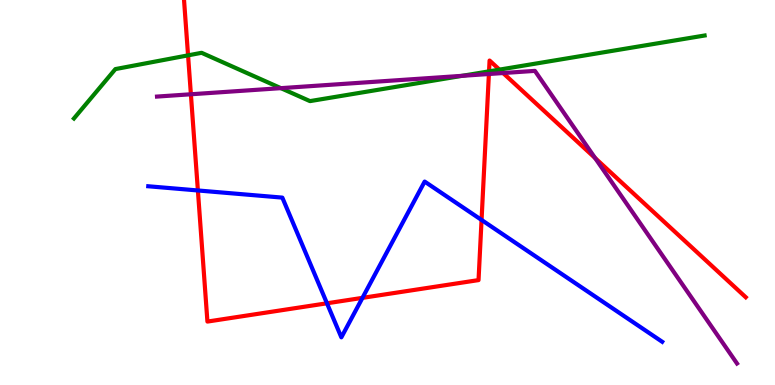[{'lines': ['blue', 'red'], 'intersections': [{'x': 2.55, 'y': 5.05}, {'x': 4.22, 'y': 2.12}, {'x': 4.68, 'y': 2.26}, {'x': 6.21, 'y': 4.29}]}, {'lines': ['green', 'red'], 'intersections': [{'x': 2.43, 'y': 8.56}, {'x': 6.31, 'y': 8.15}, {'x': 6.44, 'y': 8.19}]}, {'lines': ['purple', 'red'], 'intersections': [{'x': 2.46, 'y': 7.55}, {'x': 6.31, 'y': 8.08}, {'x': 6.49, 'y': 8.1}, {'x': 7.68, 'y': 5.9}]}, {'lines': ['blue', 'green'], 'intersections': []}, {'lines': ['blue', 'purple'], 'intersections': []}, {'lines': ['green', 'purple'], 'intersections': [{'x': 3.62, 'y': 7.71}, {'x': 5.96, 'y': 8.03}]}]